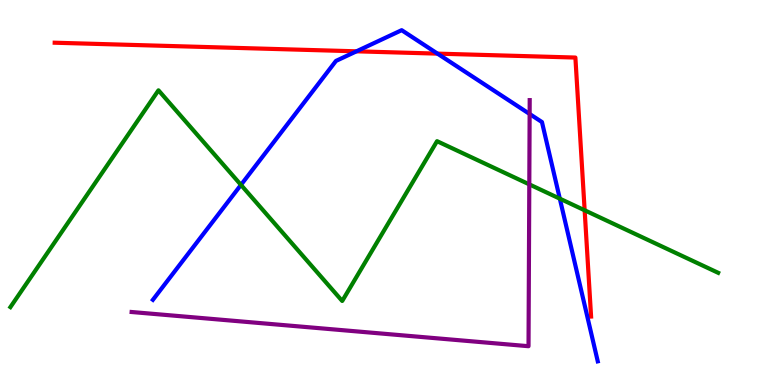[{'lines': ['blue', 'red'], 'intersections': [{'x': 4.6, 'y': 8.67}, {'x': 5.64, 'y': 8.61}]}, {'lines': ['green', 'red'], 'intersections': [{'x': 7.54, 'y': 4.54}]}, {'lines': ['purple', 'red'], 'intersections': []}, {'lines': ['blue', 'green'], 'intersections': [{'x': 3.11, 'y': 5.2}, {'x': 7.22, 'y': 4.84}]}, {'lines': ['blue', 'purple'], 'intersections': [{'x': 6.83, 'y': 7.04}]}, {'lines': ['green', 'purple'], 'intersections': [{'x': 6.83, 'y': 5.21}]}]